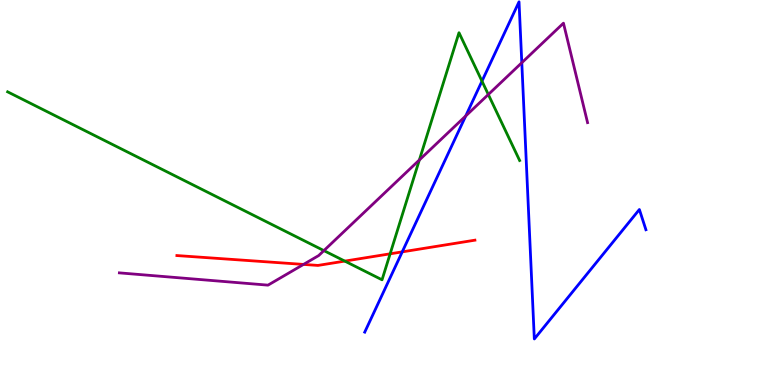[{'lines': ['blue', 'red'], 'intersections': [{'x': 5.19, 'y': 3.46}]}, {'lines': ['green', 'red'], 'intersections': [{'x': 4.45, 'y': 3.22}, {'x': 5.03, 'y': 3.41}]}, {'lines': ['purple', 'red'], 'intersections': [{'x': 3.92, 'y': 3.13}]}, {'lines': ['blue', 'green'], 'intersections': [{'x': 6.22, 'y': 7.89}]}, {'lines': ['blue', 'purple'], 'intersections': [{'x': 6.01, 'y': 6.99}, {'x': 6.73, 'y': 8.37}]}, {'lines': ['green', 'purple'], 'intersections': [{'x': 4.18, 'y': 3.49}, {'x': 5.41, 'y': 5.84}, {'x': 6.3, 'y': 7.55}]}]